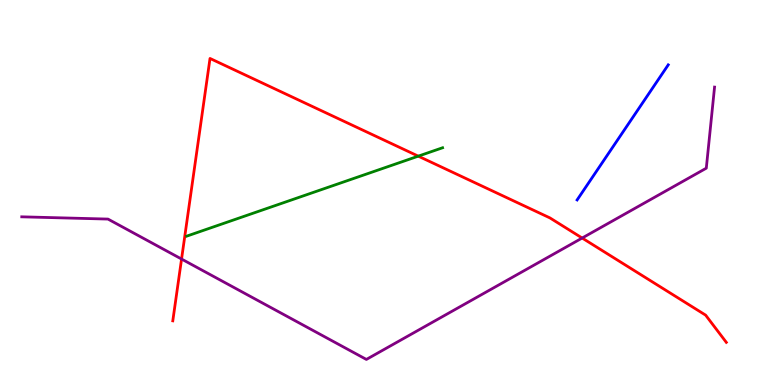[{'lines': ['blue', 'red'], 'intersections': []}, {'lines': ['green', 'red'], 'intersections': [{'x': 5.4, 'y': 5.94}]}, {'lines': ['purple', 'red'], 'intersections': [{'x': 2.34, 'y': 3.27}, {'x': 7.51, 'y': 3.82}]}, {'lines': ['blue', 'green'], 'intersections': []}, {'lines': ['blue', 'purple'], 'intersections': []}, {'lines': ['green', 'purple'], 'intersections': []}]